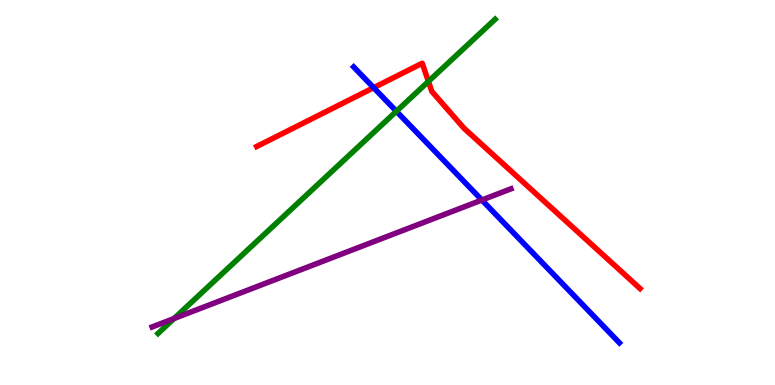[{'lines': ['blue', 'red'], 'intersections': [{'x': 4.82, 'y': 7.72}]}, {'lines': ['green', 'red'], 'intersections': [{'x': 5.53, 'y': 7.88}]}, {'lines': ['purple', 'red'], 'intersections': []}, {'lines': ['blue', 'green'], 'intersections': [{'x': 5.11, 'y': 7.11}]}, {'lines': ['blue', 'purple'], 'intersections': [{'x': 6.22, 'y': 4.8}]}, {'lines': ['green', 'purple'], 'intersections': [{'x': 2.25, 'y': 1.73}]}]